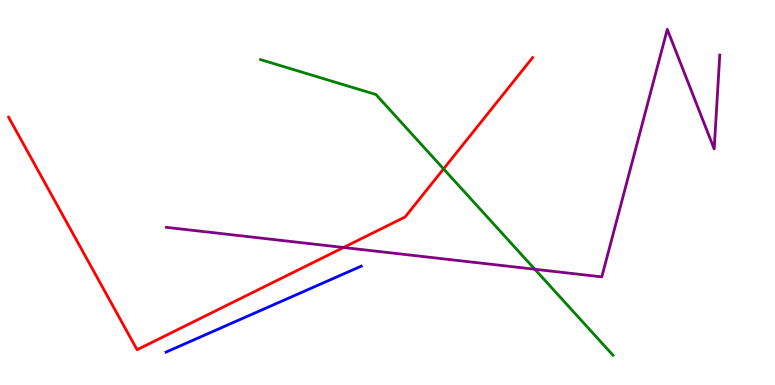[{'lines': ['blue', 'red'], 'intersections': []}, {'lines': ['green', 'red'], 'intersections': [{'x': 5.72, 'y': 5.61}]}, {'lines': ['purple', 'red'], 'intersections': [{'x': 4.43, 'y': 3.57}]}, {'lines': ['blue', 'green'], 'intersections': []}, {'lines': ['blue', 'purple'], 'intersections': []}, {'lines': ['green', 'purple'], 'intersections': [{'x': 6.9, 'y': 3.01}]}]